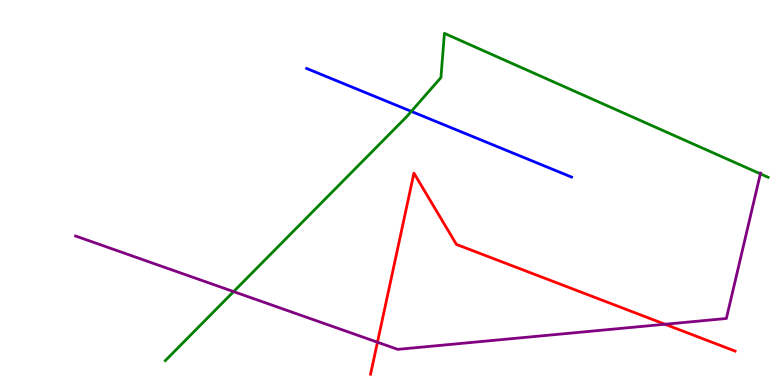[{'lines': ['blue', 'red'], 'intersections': []}, {'lines': ['green', 'red'], 'intersections': []}, {'lines': ['purple', 'red'], 'intersections': [{'x': 4.87, 'y': 1.11}, {'x': 8.58, 'y': 1.58}]}, {'lines': ['blue', 'green'], 'intersections': [{'x': 5.31, 'y': 7.11}]}, {'lines': ['blue', 'purple'], 'intersections': []}, {'lines': ['green', 'purple'], 'intersections': [{'x': 3.01, 'y': 2.43}, {'x': 9.81, 'y': 5.48}]}]